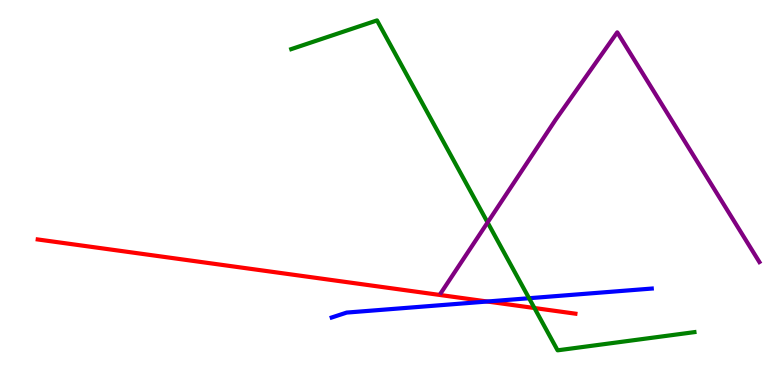[{'lines': ['blue', 'red'], 'intersections': [{'x': 6.29, 'y': 2.17}]}, {'lines': ['green', 'red'], 'intersections': [{'x': 6.9, 'y': 2.0}]}, {'lines': ['purple', 'red'], 'intersections': []}, {'lines': ['blue', 'green'], 'intersections': [{'x': 6.83, 'y': 2.25}]}, {'lines': ['blue', 'purple'], 'intersections': []}, {'lines': ['green', 'purple'], 'intersections': [{'x': 6.29, 'y': 4.22}]}]